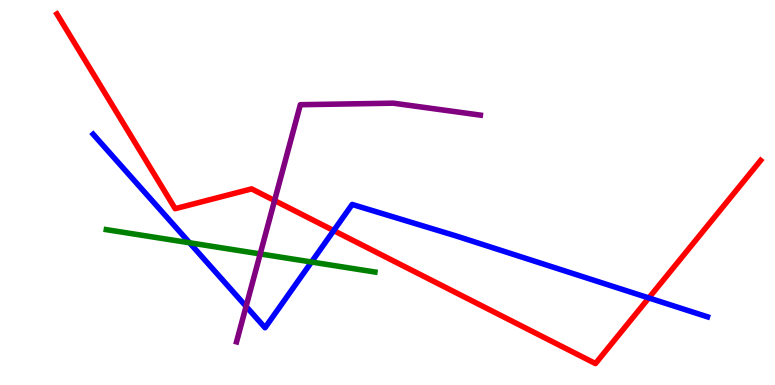[{'lines': ['blue', 'red'], 'intersections': [{'x': 4.31, 'y': 4.01}, {'x': 8.37, 'y': 2.26}]}, {'lines': ['green', 'red'], 'intersections': []}, {'lines': ['purple', 'red'], 'intersections': [{'x': 3.54, 'y': 4.79}]}, {'lines': ['blue', 'green'], 'intersections': [{'x': 2.45, 'y': 3.69}, {'x': 4.02, 'y': 3.19}]}, {'lines': ['blue', 'purple'], 'intersections': [{'x': 3.18, 'y': 2.04}]}, {'lines': ['green', 'purple'], 'intersections': [{'x': 3.36, 'y': 3.4}]}]